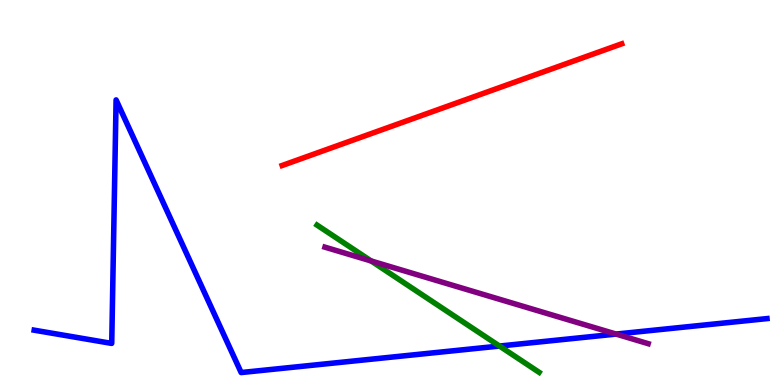[{'lines': ['blue', 'red'], 'intersections': []}, {'lines': ['green', 'red'], 'intersections': []}, {'lines': ['purple', 'red'], 'intersections': []}, {'lines': ['blue', 'green'], 'intersections': [{'x': 6.44, 'y': 1.01}]}, {'lines': ['blue', 'purple'], 'intersections': [{'x': 7.95, 'y': 1.32}]}, {'lines': ['green', 'purple'], 'intersections': [{'x': 4.79, 'y': 3.22}]}]